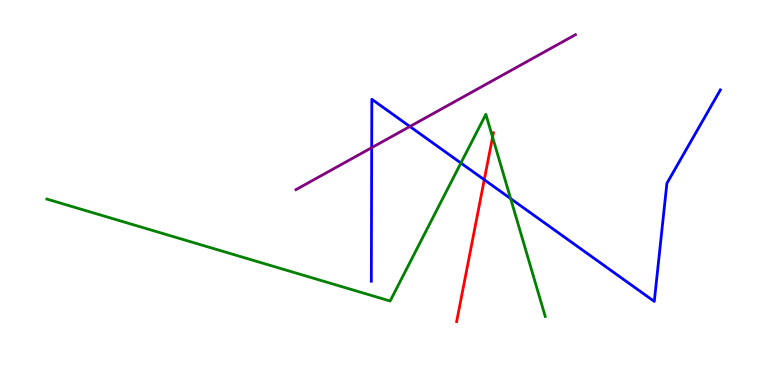[{'lines': ['blue', 'red'], 'intersections': [{'x': 6.25, 'y': 5.33}]}, {'lines': ['green', 'red'], 'intersections': [{'x': 6.36, 'y': 6.44}]}, {'lines': ['purple', 'red'], 'intersections': []}, {'lines': ['blue', 'green'], 'intersections': [{'x': 5.95, 'y': 5.77}, {'x': 6.59, 'y': 4.84}]}, {'lines': ['blue', 'purple'], 'intersections': [{'x': 4.8, 'y': 6.16}, {'x': 5.29, 'y': 6.71}]}, {'lines': ['green', 'purple'], 'intersections': []}]